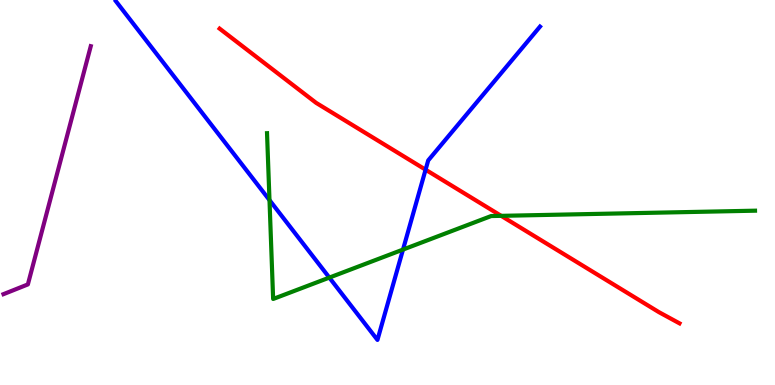[{'lines': ['blue', 'red'], 'intersections': [{'x': 5.49, 'y': 5.59}]}, {'lines': ['green', 'red'], 'intersections': [{'x': 6.47, 'y': 4.39}]}, {'lines': ['purple', 'red'], 'intersections': []}, {'lines': ['blue', 'green'], 'intersections': [{'x': 3.48, 'y': 4.8}, {'x': 4.25, 'y': 2.79}, {'x': 5.2, 'y': 3.52}]}, {'lines': ['blue', 'purple'], 'intersections': []}, {'lines': ['green', 'purple'], 'intersections': []}]